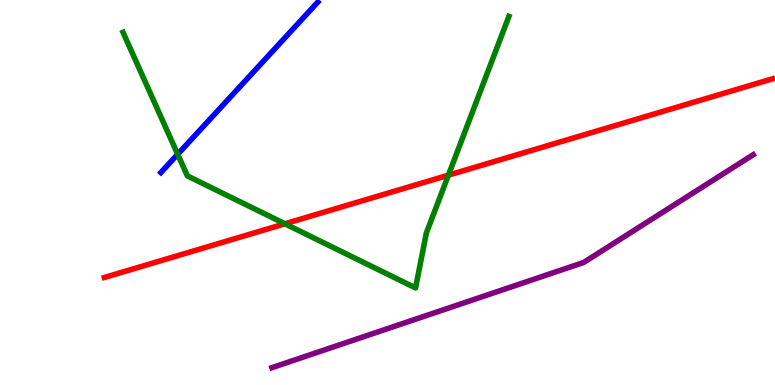[{'lines': ['blue', 'red'], 'intersections': []}, {'lines': ['green', 'red'], 'intersections': [{'x': 3.68, 'y': 4.19}, {'x': 5.79, 'y': 5.45}]}, {'lines': ['purple', 'red'], 'intersections': []}, {'lines': ['blue', 'green'], 'intersections': [{'x': 2.29, 'y': 5.99}]}, {'lines': ['blue', 'purple'], 'intersections': []}, {'lines': ['green', 'purple'], 'intersections': []}]